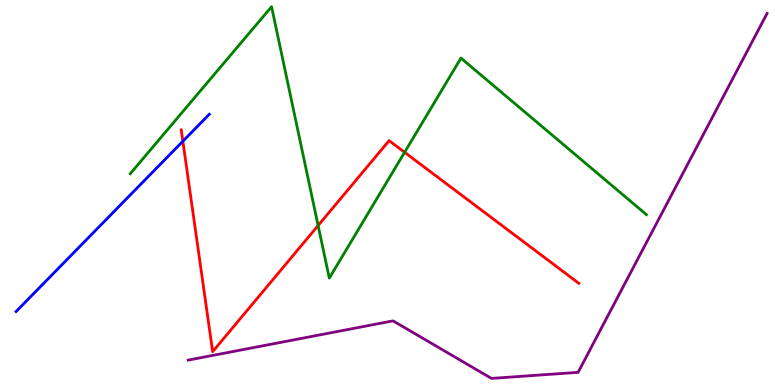[{'lines': ['blue', 'red'], 'intersections': [{'x': 2.36, 'y': 6.33}]}, {'lines': ['green', 'red'], 'intersections': [{'x': 4.1, 'y': 4.14}, {'x': 5.22, 'y': 6.04}]}, {'lines': ['purple', 'red'], 'intersections': []}, {'lines': ['blue', 'green'], 'intersections': []}, {'lines': ['blue', 'purple'], 'intersections': []}, {'lines': ['green', 'purple'], 'intersections': []}]